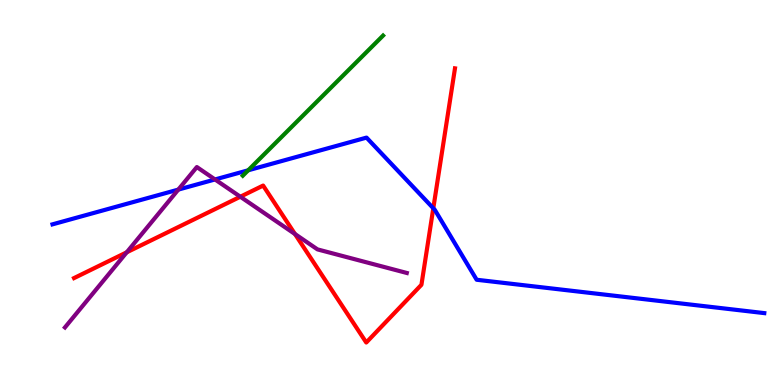[{'lines': ['blue', 'red'], 'intersections': [{'x': 5.59, 'y': 4.59}]}, {'lines': ['green', 'red'], 'intersections': []}, {'lines': ['purple', 'red'], 'intersections': [{'x': 1.64, 'y': 3.45}, {'x': 3.1, 'y': 4.89}, {'x': 3.81, 'y': 3.92}]}, {'lines': ['blue', 'green'], 'intersections': [{'x': 3.2, 'y': 5.58}]}, {'lines': ['blue', 'purple'], 'intersections': [{'x': 2.3, 'y': 5.08}, {'x': 2.77, 'y': 5.34}]}, {'lines': ['green', 'purple'], 'intersections': []}]